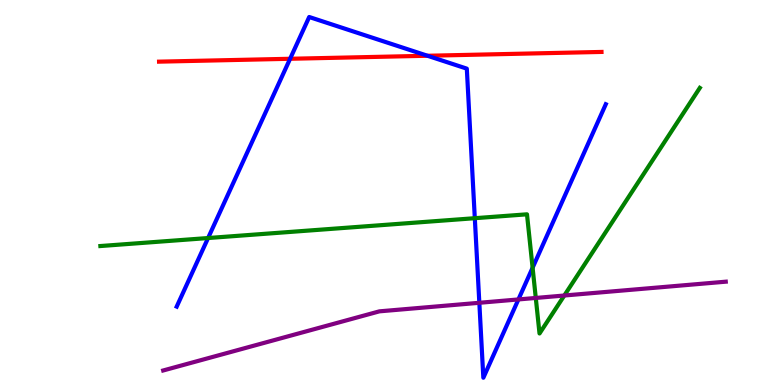[{'lines': ['blue', 'red'], 'intersections': [{'x': 3.74, 'y': 8.47}, {'x': 5.52, 'y': 8.55}]}, {'lines': ['green', 'red'], 'intersections': []}, {'lines': ['purple', 'red'], 'intersections': []}, {'lines': ['blue', 'green'], 'intersections': [{'x': 2.68, 'y': 3.82}, {'x': 6.13, 'y': 4.33}, {'x': 6.87, 'y': 3.05}]}, {'lines': ['blue', 'purple'], 'intersections': [{'x': 6.18, 'y': 2.14}, {'x': 6.69, 'y': 2.22}]}, {'lines': ['green', 'purple'], 'intersections': [{'x': 6.91, 'y': 2.26}, {'x': 7.28, 'y': 2.32}]}]